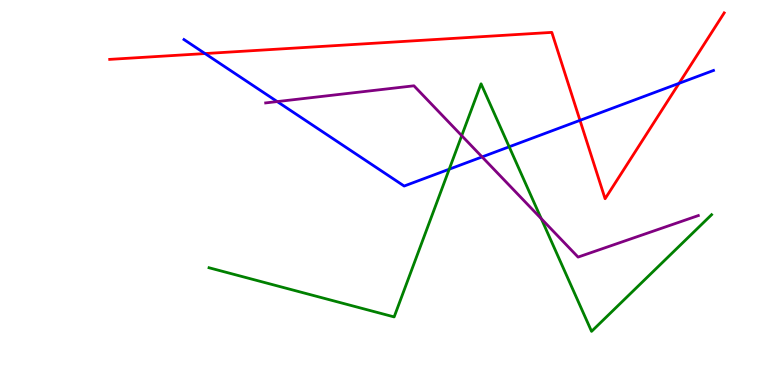[{'lines': ['blue', 'red'], 'intersections': [{'x': 2.65, 'y': 8.61}, {'x': 7.48, 'y': 6.87}, {'x': 8.76, 'y': 7.84}]}, {'lines': ['green', 'red'], 'intersections': []}, {'lines': ['purple', 'red'], 'intersections': []}, {'lines': ['blue', 'green'], 'intersections': [{'x': 5.8, 'y': 5.61}, {'x': 6.57, 'y': 6.19}]}, {'lines': ['blue', 'purple'], 'intersections': [{'x': 3.58, 'y': 7.36}, {'x': 6.22, 'y': 5.92}]}, {'lines': ['green', 'purple'], 'intersections': [{'x': 5.96, 'y': 6.48}, {'x': 6.98, 'y': 4.32}]}]